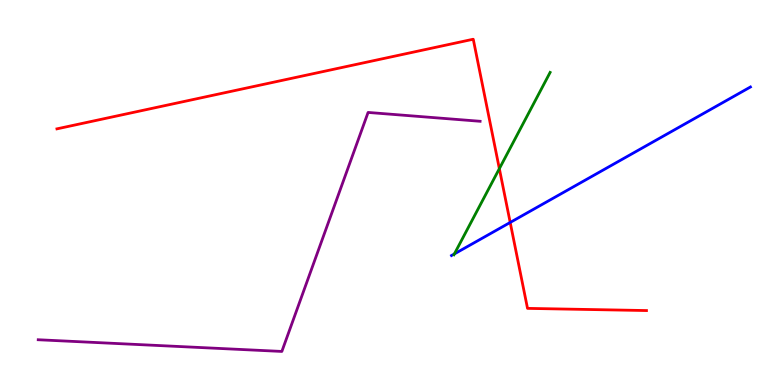[{'lines': ['blue', 'red'], 'intersections': [{'x': 6.58, 'y': 4.22}]}, {'lines': ['green', 'red'], 'intersections': [{'x': 6.44, 'y': 5.62}]}, {'lines': ['purple', 'red'], 'intersections': []}, {'lines': ['blue', 'green'], 'intersections': [{'x': 5.86, 'y': 3.4}]}, {'lines': ['blue', 'purple'], 'intersections': []}, {'lines': ['green', 'purple'], 'intersections': []}]